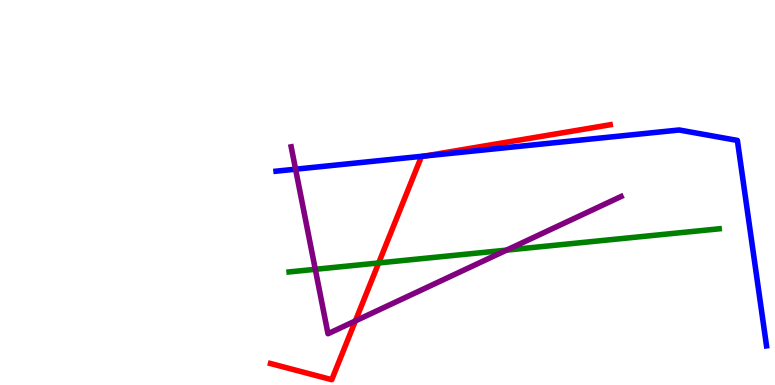[{'lines': ['blue', 'red'], 'intersections': [{'x': 5.49, 'y': 5.95}]}, {'lines': ['green', 'red'], 'intersections': [{'x': 4.89, 'y': 3.17}]}, {'lines': ['purple', 'red'], 'intersections': [{'x': 4.59, 'y': 1.66}]}, {'lines': ['blue', 'green'], 'intersections': []}, {'lines': ['blue', 'purple'], 'intersections': [{'x': 3.81, 'y': 5.61}]}, {'lines': ['green', 'purple'], 'intersections': [{'x': 4.07, 'y': 3.01}, {'x': 6.54, 'y': 3.5}]}]